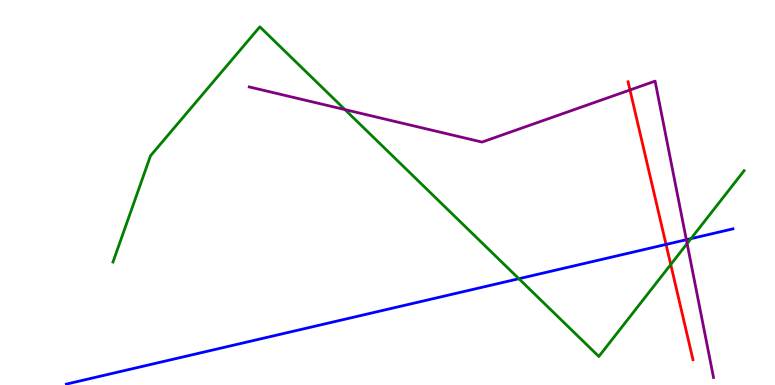[{'lines': ['blue', 'red'], 'intersections': [{'x': 8.59, 'y': 3.65}]}, {'lines': ['green', 'red'], 'intersections': [{'x': 8.65, 'y': 3.13}]}, {'lines': ['purple', 'red'], 'intersections': [{'x': 8.13, 'y': 7.66}]}, {'lines': ['blue', 'green'], 'intersections': [{'x': 6.7, 'y': 2.76}, {'x': 8.92, 'y': 3.8}]}, {'lines': ['blue', 'purple'], 'intersections': [{'x': 8.86, 'y': 3.77}]}, {'lines': ['green', 'purple'], 'intersections': [{'x': 4.45, 'y': 7.15}, {'x': 8.87, 'y': 3.67}]}]